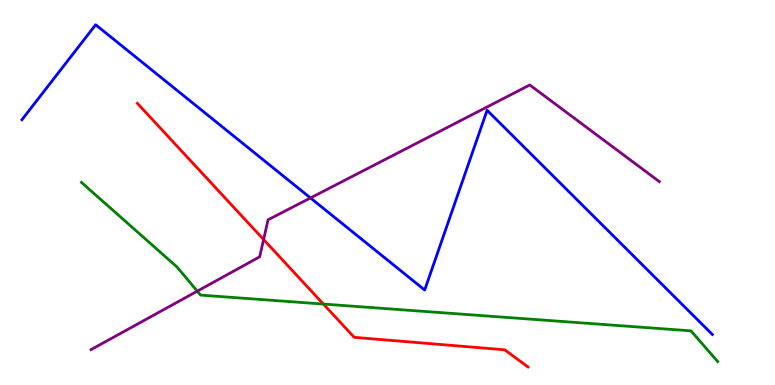[{'lines': ['blue', 'red'], 'intersections': []}, {'lines': ['green', 'red'], 'intersections': [{'x': 4.17, 'y': 2.1}]}, {'lines': ['purple', 'red'], 'intersections': [{'x': 3.4, 'y': 3.78}]}, {'lines': ['blue', 'green'], 'intersections': []}, {'lines': ['blue', 'purple'], 'intersections': [{'x': 4.01, 'y': 4.86}]}, {'lines': ['green', 'purple'], 'intersections': [{'x': 2.55, 'y': 2.44}]}]